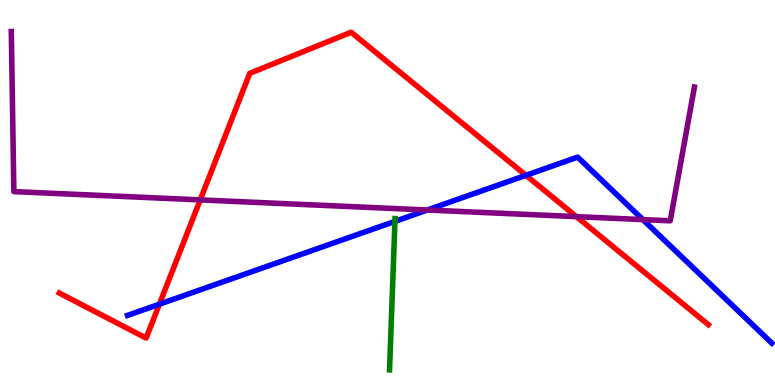[{'lines': ['blue', 'red'], 'intersections': [{'x': 2.06, 'y': 2.1}, {'x': 6.79, 'y': 5.45}]}, {'lines': ['green', 'red'], 'intersections': []}, {'lines': ['purple', 'red'], 'intersections': [{'x': 2.58, 'y': 4.81}, {'x': 7.44, 'y': 4.37}]}, {'lines': ['blue', 'green'], 'intersections': [{'x': 5.1, 'y': 4.25}]}, {'lines': ['blue', 'purple'], 'intersections': [{'x': 5.51, 'y': 4.55}, {'x': 8.29, 'y': 4.3}]}, {'lines': ['green', 'purple'], 'intersections': []}]